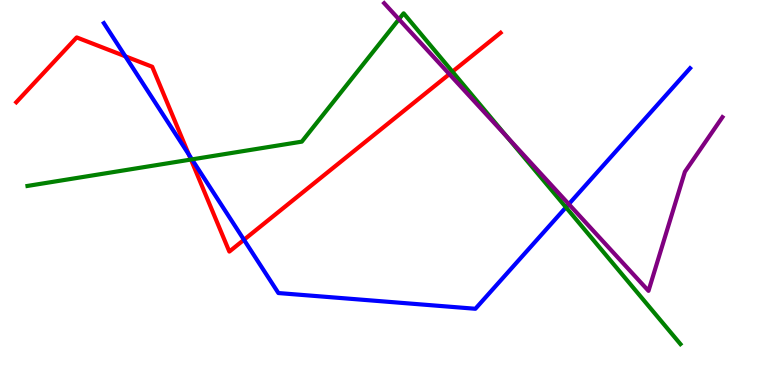[{'lines': ['blue', 'red'], 'intersections': [{'x': 1.62, 'y': 8.54}, {'x': 2.44, 'y': 5.99}, {'x': 3.15, 'y': 3.77}]}, {'lines': ['green', 'red'], 'intersections': [{'x': 2.46, 'y': 5.86}, {'x': 5.84, 'y': 8.14}]}, {'lines': ['purple', 'red'], 'intersections': [{'x': 5.8, 'y': 8.07}]}, {'lines': ['blue', 'green'], 'intersections': [{'x': 2.48, 'y': 5.86}, {'x': 7.3, 'y': 4.62}]}, {'lines': ['blue', 'purple'], 'intersections': [{'x': 7.34, 'y': 4.7}]}, {'lines': ['green', 'purple'], 'intersections': [{'x': 5.15, 'y': 9.5}, {'x': 6.54, 'y': 6.44}]}]